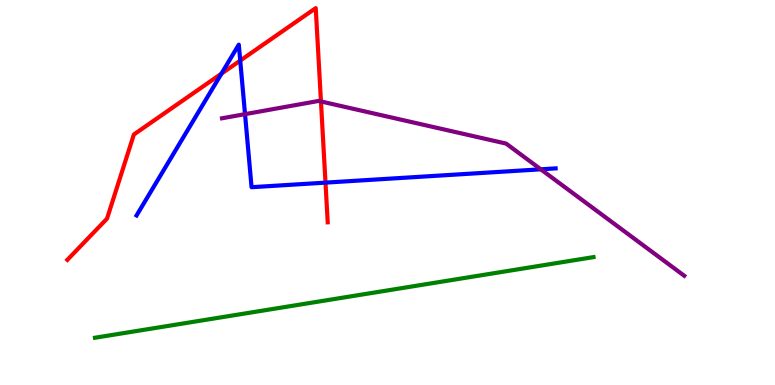[{'lines': ['blue', 'red'], 'intersections': [{'x': 2.86, 'y': 8.09}, {'x': 3.1, 'y': 8.43}, {'x': 4.2, 'y': 5.26}]}, {'lines': ['green', 'red'], 'intersections': []}, {'lines': ['purple', 'red'], 'intersections': [{'x': 4.14, 'y': 7.36}]}, {'lines': ['blue', 'green'], 'intersections': []}, {'lines': ['blue', 'purple'], 'intersections': [{'x': 3.16, 'y': 7.04}, {'x': 6.98, 'y': 5.6}]}, {'lines': ['green', 'purple'], 'intersections': []}]